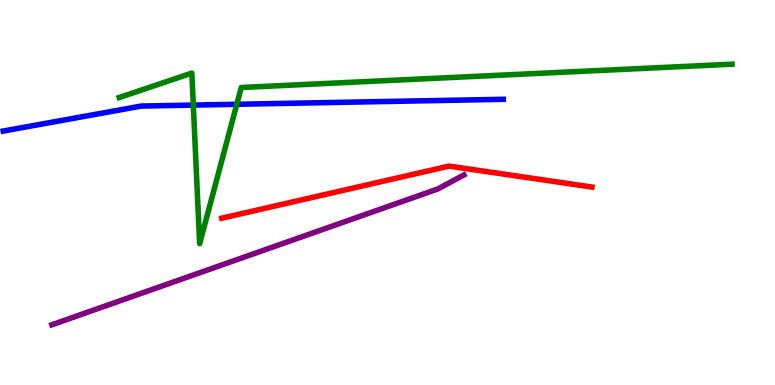[{'lines': ['blue', 'red'], 'intersections': []}, {'lines': ['green', 'red'], 'intersections': []}, {'lines': ['purple', 'red'], 'intersections': []}, {'lines': ['blue', 'green'], 'intersections': [{'x': 2.49, 'y': 7.27}, {'x': 3.06, 'y': 7.29}]}, {'lines': ['blue', 'purple'], 'intersections': []}, {'lines': ['green', 'purple'], 'intersections': []}]